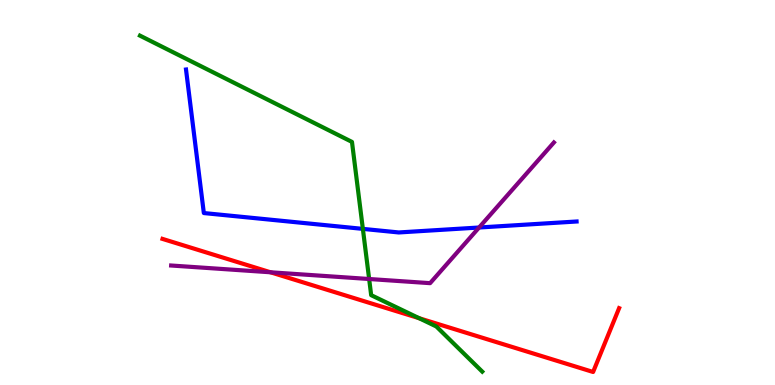[{'lines': ['blue', 'red'], 'intersections': []}, {'lines': ['green', 'red'], 'intersections': [{'x': 5.41, 'y': 1.73}]}, {'lines': ['purple', 'red'], 'intersections': [{'x': 3.49, 'y': 2.93}]}, {'lines': ['blue', 'green'], 'intersections': [{'x': 4.68, 'y': 4.06}]}, {'lines': ['blue', 'purple'], 'intersections': [{'x': 6.18, 'y': 4.09}]}, {'lines': ['green', 'purple'], 'intersections': [{'x': 4.76, 'y': 2.75}]}]